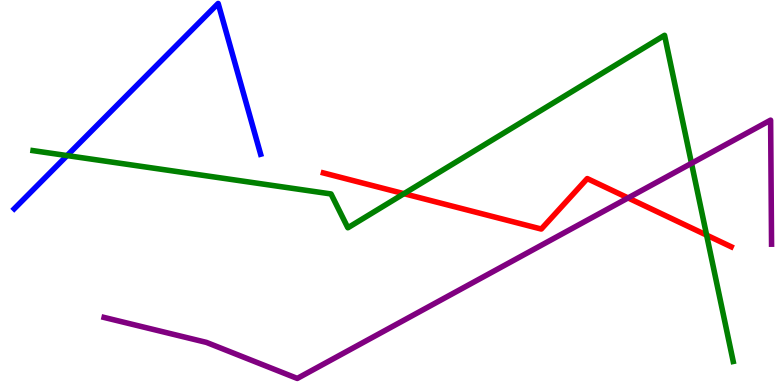[{'lines': ['blue', 'red'], 'intersections': []}, {'lines': ['green', 'red'], 'intersections': [{'x': 5.21, 'y': 4.97}, {'x': 9.12, 'y': 3.89}]}, {'lines': ['purple', 'red'], 'intersections': [{'x': 8.1, 'y': 4.86}]}, {'lines': ['blue', 'green'], 'intersections': [{'x': 0.866, 'y': 5.96}]}, {'lines': ['blue', 'purple'], 'intersections': []}, {'lines': ['green', 'purple'], 'intersections': [{'x': 8.92, 'y': 5.76}]}]